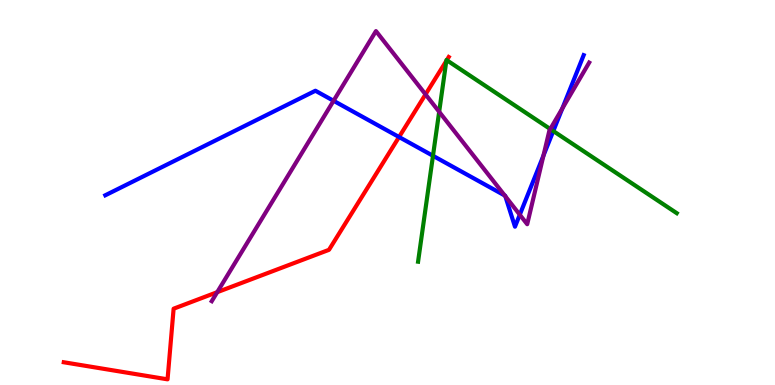[{'lines': ['blue', 'red'], 'intersections': [{'x': 5.15, 'y': 6.44}]}, {'lines': ['green', 'red'], 'intersections': [{'x': 5.76, 'y': 8.42}, {'x': 5.76, 'y': 8.44}]}, {'lines': ['purple', 'red'], 'intersections': [{'x': 2.8, 'y': 2.41}, {'x': 5.49, 'y': 7.55}]}, {'lines': ['blue', 'green'], 'intersections': [{'x': 5.59, 'y': 5.95}, {'x': 7.14, 'y': 6.6}]}, {'lines': ['blue', 'purple'], 'intersections': [{'x': 4.3, 'y': 7.38}, {'x': 6.51, 'y': 4.92}, {'x': 6.52, 'y': 4.9}, {'x': 6.71, 'y': 4.42}, {'x': 7.01, 'y': 5.96}, {'x': 7.26, 'y': 7.18}]}, {'lines': ['green', 'purple'], 'intersections': [{'x': 5.67, 'y': 7.1}, {'x': 7.1, 'y': 6.65}]}]